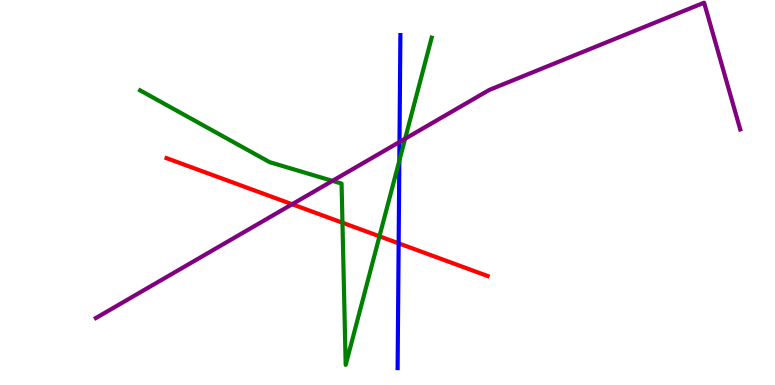[{'lines': ['blue', 'red'], 'intersections': [{'x': 5.14, 'y': 3.68}]}, {'lines': ['green', 'red'], 'intersections': [{'x': 4.42, 'y': 4.22}, {'x': 4.9, 'y': 3.86}]}, {'lines': ['purple', 'red'], 'intersections': [{'x': 3.77, 'y': 4.7}]}, {'lines': ['blue', 'green'], 'intersections': [{'x': 5.15, 'y': 5.83}]}, {'lines': ['blue', 'purple'], 'intersections': [{'x': 5.15, 'y': 6.31}]}, {'lines': ['green', 'purple'], 'intersections': [{'x': 4.29, 'y': 5.3}, {'x': 5.23, 'y': 6.4}]}]